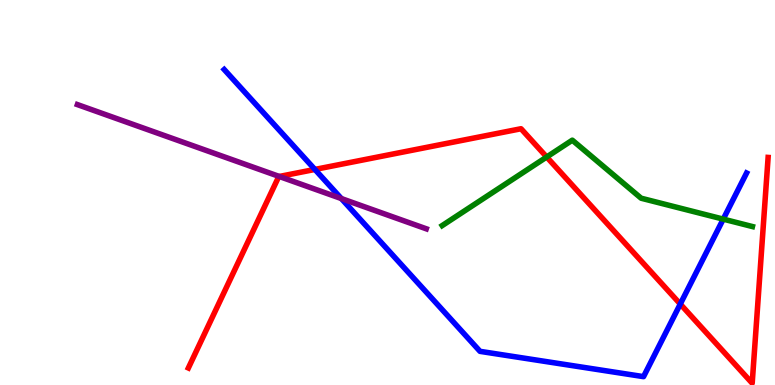[{'lines': ['blue', 'red'], 'intersections': [{'x': 4.06, 'y': 5.6}, {'x': 8.78, 'y': 2.1}]}, {'lines': ['green', 'red'], 'intersections': [{'x': 7.05, 'y': 5.92}]}, {'lines': ['purple', 'red'], 'intersections': [{'x': 3.6, 'y': 5.42}]}, {'lines': ['blue', 'green'], 'intersections': [{'x': 9.33, 'y': 4.31}]}, {'lines': ['blue', 'purple'], 'intersections': [{'x': 4.4, 'y': 4.84}]}, {'lines': ['green', 'purple'], 'intersections': []}]